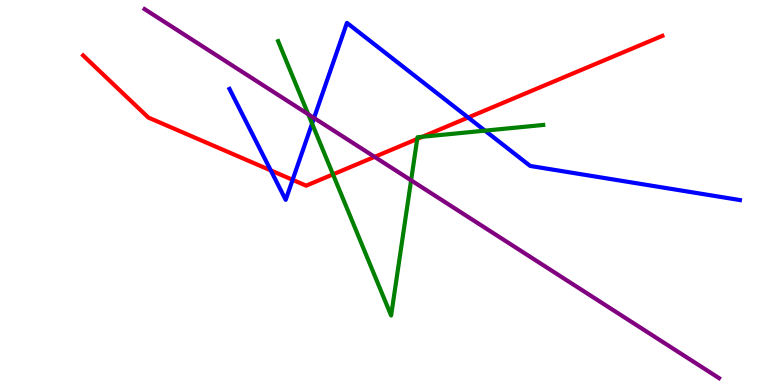[{'lines': ['blue', 'red'], 'intersections': [{'x': 3.49, 'y': 5.57}, {'x': 3.78, 'y': 5.33}, {'x': 6.04, 'y': 6.95}]}, {'lines': ['green', 'red'], 'intersections': [{'x': 4.3, 'y': 5.47}, {'x': 5.38, 'y': 6.39}, {'x': 5.45, 'y': 6.45}]}, {'lines': ['purple', 'red'], 'intersections': [{'x': 4.83, 'y': 5.93}]}, {'lines': ['blue', 'green'], 'intersections': [{'x': 4.03, 'y': 6.79}, {'x': 6.26, 'y': 6.61}]}, {'lines': ['blue', 'purple'], 'intersections': [{'x': 4.05, 'y': 6.94}]}, {'lines': ['green', 'purple'], 'intersections': [{'x': 3.98, 'y': 7.03}, {'x': 5.3, 'y': 5.32}]}]